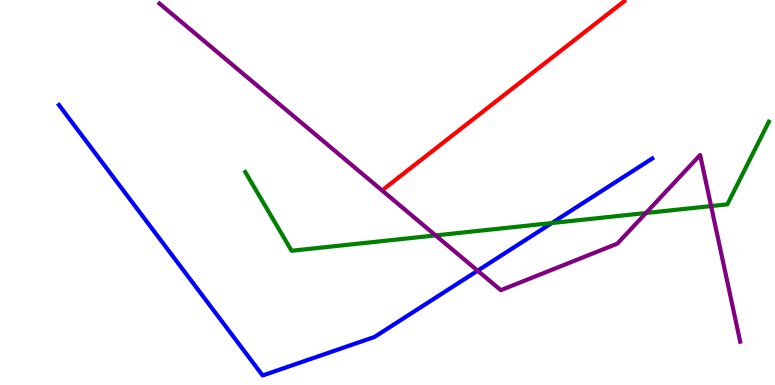[{'lines': ['blue', 'red'], 'intersections': []}, {'lines': ['green', 'red'], 'intersections': []}, {'lines': ['purple', 'red'], 'intersections': []}, {'lines': ['blue', 'green'], 'intersections': [{'x': 7.12, 'y': 4.21}]}, {'lines': ['blue', 'purple'], 'intersections': [{'x': 6.16, 'y': 2.97}]}, {'lines': ['green', 'purple'], 'intersections': [{'x': 5.62, 'y': 3.89}, {'x': 8.34, 'y': 4.47}, {'x': 9.18, 'y': 4.65}]}]